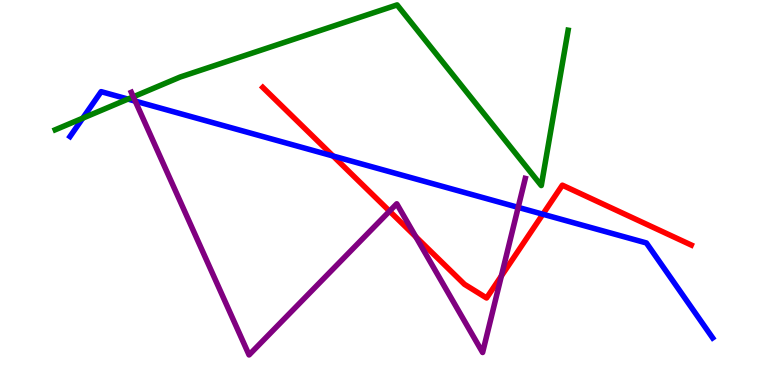[{'lines': ['blue', 'red'], 'intersections': [{'x': 4.3, 'y': 5.95}, {'x': 7.0, 'y': 4.44}]}, {'lines': ['green', 'red'], 'intersections': []}, {'lines': ['purple', 'red'], 'intersections': [{'x': 5.03, 'y': 4.52}, {'x': 5.37, 'y': 3.85}, {'x': 6.47, 'y': 2.83}]}, {'lines': ['blue', 'green'], 'intersections': [{'x': 1.07, 'y': 6.93}, {'x': 1.65, 'y': 7.43}]}, {'lines': ['blue', 'purple'], 'intersections': [{'x': 1.75, 'y': 7.37}, {'x': 6.69, 'y': 4.61}]}, {'lines': ['green', 'purple'], 'intersections': [{'x': 1.72, 'y': 7.49}]}]